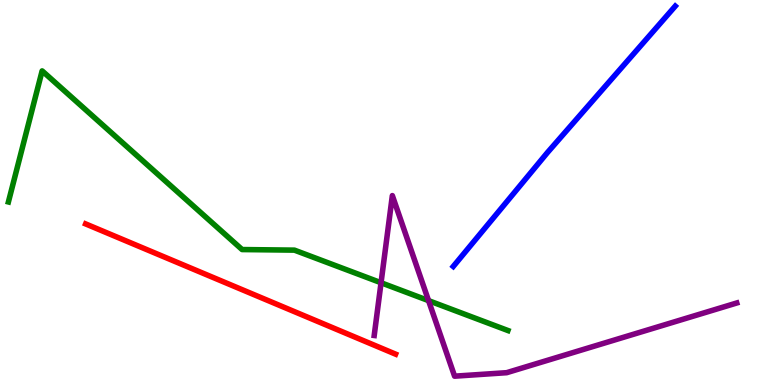[{'lines': ['blue', 'red'], 'intersections': []}, {'lines': ['green', 'red'], 'intersections': []}, {'lines': ['purple', 'red'], 'intersections': []}, {'lines': ['blue', 'green'], 'intersections': []}, {'lines': ['blue', 'purple'], 'intersections': []}, {'lines': ['green', 'purple'], 'intersections': [{'x': 4.92, 'y': 2.66}, {'x': 5.53, 'y': 2.19}]}]